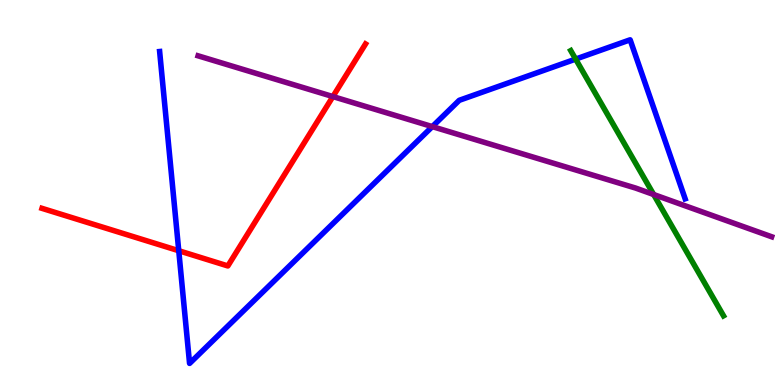[{'lines': ['blue', 'red'], 'intersections': [{'x': 2.31, 'y': 3.49}]}, {'lines': ['green', 'red'], 'intersections': []}, {'lines': ['purple', 'red'], 'intersections': [{'x': 4.3, 'y': 7.49}]}, {'lines': ['blue', 'green'], 'intersections': [{'x': 7.43, 'y': 8.46}]}, {'lines': ['blue', 'purple'], 'intersections': [{'x': 5.58, 'y': 6.71}]}, {'lines': ['green', 'purple'], 'intersections': [{'x': 8.43, 'y': 4.95}]}]